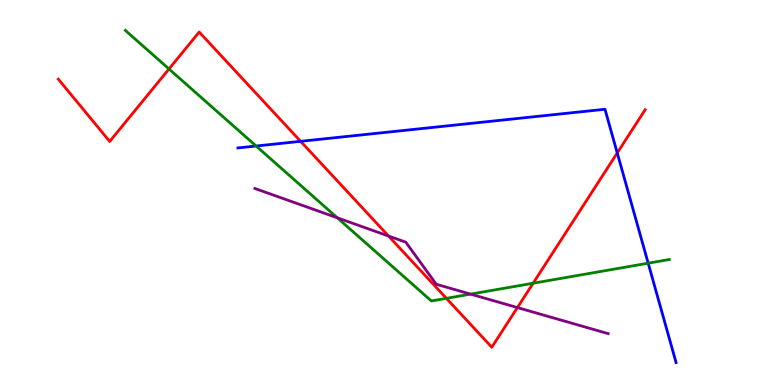[{'lines': ['blue', 'red'], 'intersections': [{'x': 3.88, 'y': 6.33}, {'x': 7.96, 'y': 6.03}]}, {'lines': ['green', 'red'], 'intersections': [{'x': 2.18, 'y': 8.21}, {'x': 5.76, 'y': 2.25}, {'x': 6.88, 'y': 2.64}]}, {'lines': ['purple', 'red'], 'intersections': [{'x': 5.01, 'y': 3.87}, {'x': 6.68, 'y': 2.01}]}, {'lines': ['blue', 'green'], 'intersections': [{'x': 3.3, 'y': 6.21}, {'x': 8.36, 'y': 3.16}]}, {'lines': ['blue', 'purple'], 'intersections': []}, {'lines': ['green', 'purple'], 'intersections': [{'x': 4.35, 'y': 4.34}, {'x': 6.07, 'y': 2.36}]}]